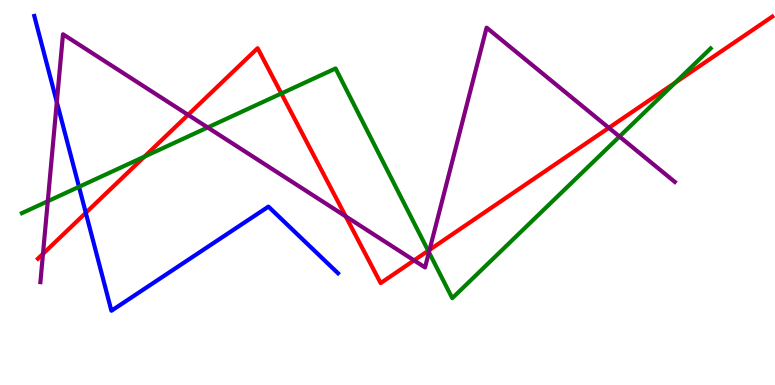[{'lines': ['blue', 'red'], 'intersections': [{'x': 1.11, 'y': 4.47}]}, {'lines': ['green', 'red'], 'intersections': [{'x': 1.86, 'y': 5.93}, {'x': 3.63, 'y': 7.57}, {'x': 5.53, 'y': 3.49}, {'x': 8.71, 'y': 7.85}]}, {'lines': ['purple', 'red'], 'intersections': [{'x': 0.555, 'y': 3.41}, {'x': 2.43, 'y': 7.02}, {'x': 4.46, 'y': 4.38}, {'x': 5.34, 'y': 3.24}, {'x': 5.54, 'y': 3.51}, {'x': 7.86, 'y': 6.68}]}, {'lines': ['blue', 'green'], 'intersections': [{'x': 1.02, 'y': 5.15}]}, {'lines': ['blue', 'purple'], 'intersections': [{'x': 0.733, 'y': 7.35}]}, {'lines': ['green', 'purple'], 'intersections': [{'x': 0.616, 'y': 4.77}, {'x': 2.68, 'y': 6.69}, {'x': 5.53, 'y': 3.45}, {'x': 7.99, 'y': 6.45}]}]